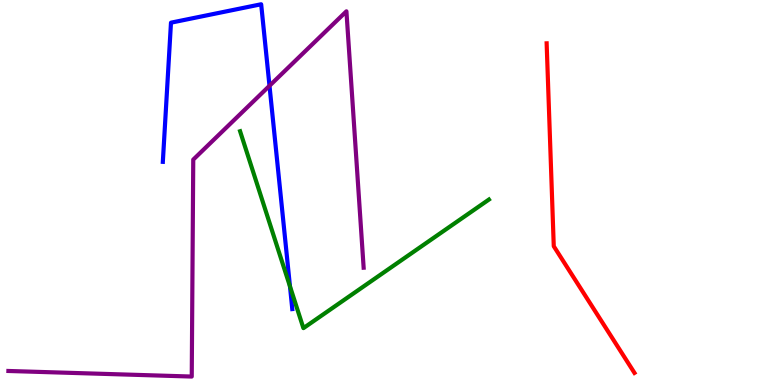[{'lines': ['blue', 'red'], 'intersections': []}, {'lines': ['green', 'red'], 'intersections': []}, {'lines': ['purple', 'red'], 'intersections': []}, {'lines': ['blue', 'green'], 'intersections': [{'x': 3.74, 'y': 2.56}]}, {'lines': ['blue', 'purple'], 'intersections': [{'x': 3.48, 'y': 7.77}]}, {'lines': ['green', 'purple'], 'intersections': []}]